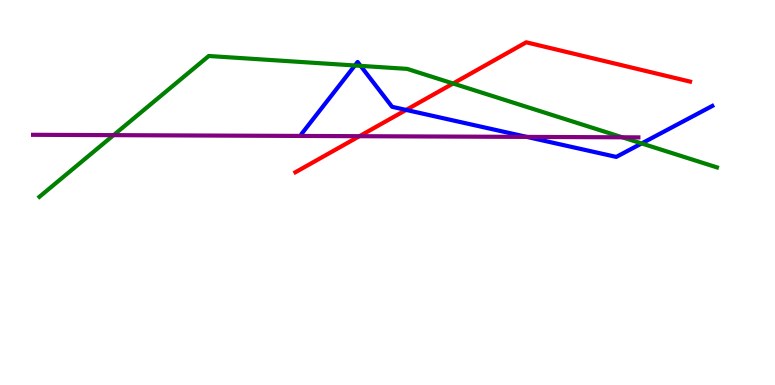[{'lines': ['blue', 'red'], 'intersections': [{'x': 5.24, 'y': 7.14}]}, {'lines': ['green', 'red'], 'intersections': [{'x': 5.85, 'y': 7.83}]}, {'lines': ['purple', 'red'], 'intersections': [{'x': 4.64, 'y': 6.46}]}, {'lines': ['blue', 'green'], 'intersections': [{'x': 4.58, 'y': 8.3}, {'x': 4.65, 'y': 8.29}, {'x': 8.28, 'y': 6.27}]}, {'lines': ['blue', 'purple'], 'intersections': [{'x': 6.8, 'y': 6.44}]}, {'lines': ['green', 'purple'], 'intersections': [{'x': 1.47, 'y': 6.49}, {'x': 8.03, 'y': 6.43}]}]